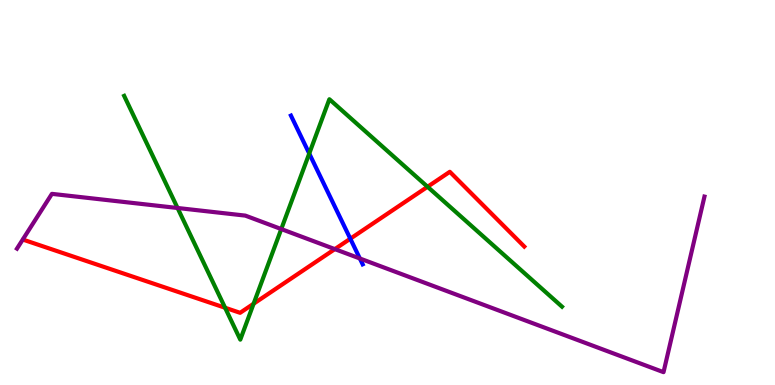[{'lines': ['blue', 'red'], 'intersections': [{'x': 4.52, 'y': 3.8}]}, {'lines': ['green', 'red'], 'intersections': [{'x': 2.9, 'y': 2.01}, {'x': 3.27, 'y': 2.11}, {'x': 5.52, 'y': 5.15}]}, {'lines': ['purple', 'red'], 'intersections': [{'x': 4.32, 'y': 3.53}]}, {'lines': ['blue', 'green'], 'intersections': [{'x': 3.99, 'y': 6.01}]}, {'lines': ['blue', 'purple'], 'intersections': [{'x': 4.64, 'y': 3.29}]}, {'lines': ['green', 'purple'], 'intersections': [{'x': 2.29, 'y': 4.6}, {'x': 3.63, 'y': 4.05}]}]